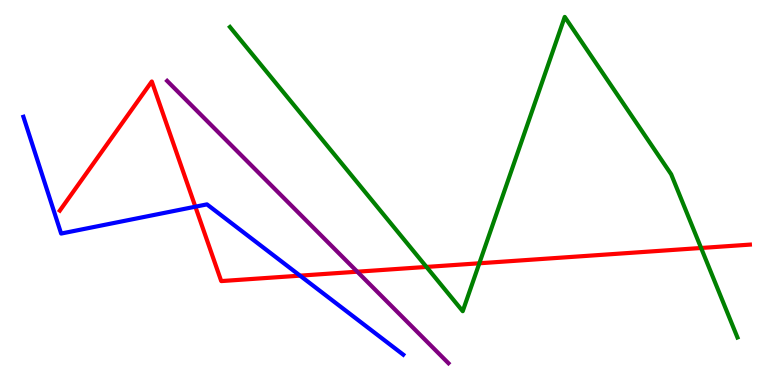[{'lines': ['blue', 'red'], 'intersections': [{'x': 2.52, 'y': 4.63}, {'x': 3.87, 'y': 2.84}]}, {'lines': ['green', 'red'], 'intersections': [{'x': 5.5, 'y': 3.07}, {'x': 6.18, 'y': 3.16}, {'x': 9.05, 'y': 3.56}]}, {'lines': ['purple', 'red'], 'intersections': [{'x': 4.61, 'y': 2.94}]}, {'lines': ['blue', 'green'], 'intersections': []}, {'lines': ['blue', 'purple'], 'intersections': []}, {'lines': ['green', 'purple'], 'intersections': []}]